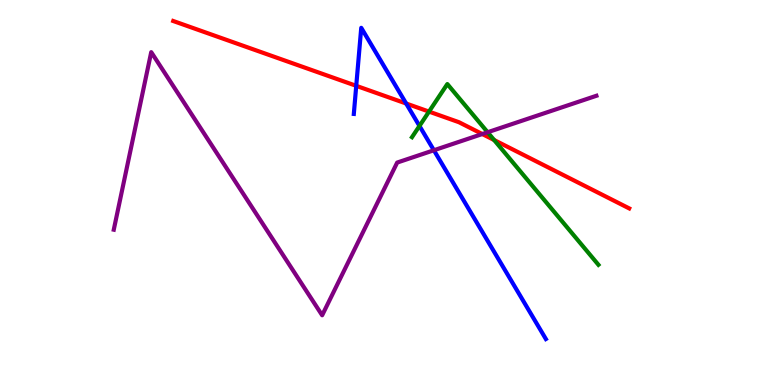[{'lines': ['blue', 'red'], 'intersections': [{'x': 4.6, 'y': 7.77}, {'x': 5.24, 'y': 7.31}]}, {'lines': ['green', 'red'], 'intersections': [{'x': 5.54, 'y': 7.1}, {'x': 6.38, 'y': 6.36}]}, {'lines': ['purple', 'red'], 'intersections': [{'x': 6.22, 'y': 6.52}]}, {'lines': ['blue', 'green'], 'intersections': [{'x': 5.41, 'y': 6.73}]}, {'lines': ['blue', 'purple'], 'intersections': [{'x': 5.6, 'y': 6.1}]}, {'lines': ['green', 'purple'], 'intersections': [{'x': 6.29, 'y': 6.57}]}]